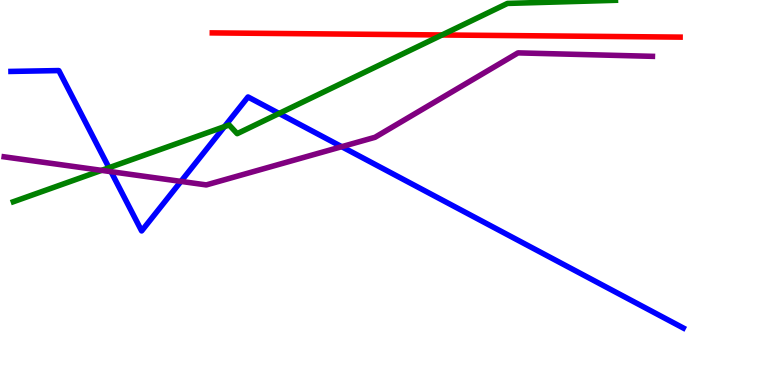[{'lines': ['blue', 'red'], 'intersections': []}, {'lines': ['green', 'red'], 'intersections': [{'x': 5.7, 'y': 9.09}]}, {'lines': ['purple', 'red'], 'intersections': []}, {'lines': ['blue', 'green'], 'intersections': [{'x': 1.41, 'y': 5.64}, {'x': 2.9, 'y': 6.71}, {'x': 3.6, 'y': 7.05}]}, {'lines': ['blue', 'purple'], 'intersections': [{'x': 1.43, 'y': 5.54}, {'x': 2.34, 'y': 5.29}, {'x': 4.41, 'y': 6.19}]}, {'lines': ['green', 'purple'], 'intersections': [{'x': 1.31, 'y': 5.58}]}]